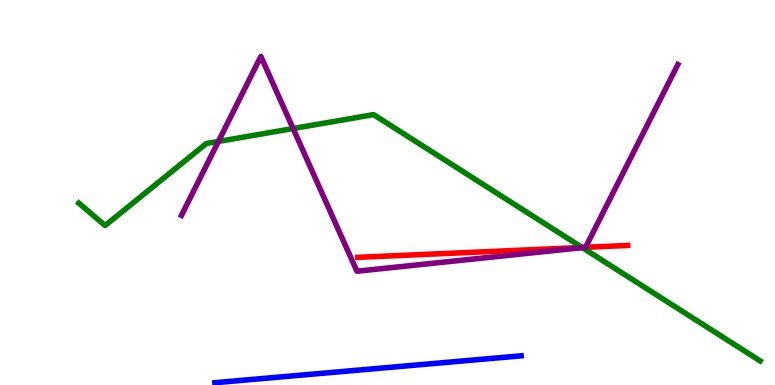[{'lines': ['blue', 'red'], 'intersections': []}, {'lines': ['green', 'red'], 'intersections': [{'x': 7.51, 'y': 3.57}]}, {'lines': ['purple', 'red'], 'intersections': [{'x': 7.54, 'y': 3.58}]}, {'lines': ['blue', 'green'], 'intersections': []}, {'lines': ['blue', 'purple'], 'intersections': []}, {'lines': ['green', 'purple'], 'intersections': [{'x': 2.82, 'y': 6.33}, {'x': 3.78, 'y': 6.66}, {'x': 7.51, 'y': 3.57}]}]